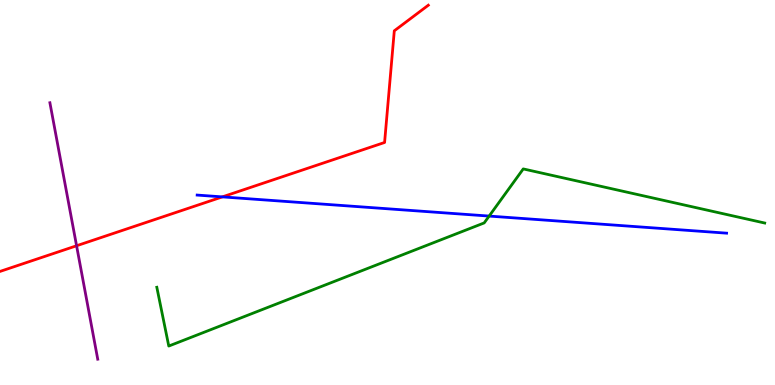[{'lines': ['blue', 'red'], 'intersections': [{'x': 2.87, 'y': 4.89}]}, {'lines': ['green', 'red'], 'intersections': []}, {'lines': ['purple', 'red'], 'intersections': [{'x': 0.988, 'y': 3.62}]}, {'lines': ['blue', 'green'], 'intersections': [{'x': 6.31, 'y': 4.39}]}, {'lines': ['blue', 'purple'], 'intersections': []}, {'lines': ['green', 'purple'], 'intersections': []}]